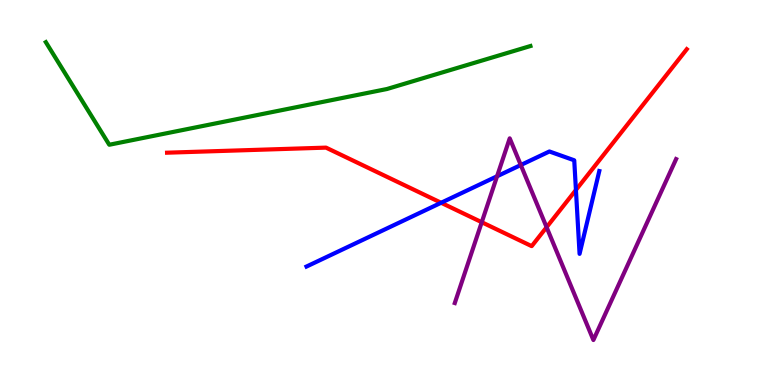[{'lines': ['blue', 'red'], 'intersections': [{'x': 5.69, 'y': 4.73}, {'x': 7.43, 'y': 5.07}]}, {'lines': ['green', 'red'], 'intersections': []}, {'lines': ['purple', 'red'], 'intersections': [{'x': 6.22, 'y': 4.23}, {'x': 7.05, 'y': 4.1}]}, {'lines': ['blue', 'green'], 'intersections': []}, {'lines': ['blue', 'purple'], 'intersections': [{'x': 6.41, 'y': 5.42}, {'x': 6.72, 'y': 5.71}]}, {'lines': ['green', 'purple'], 'intersections': []}]